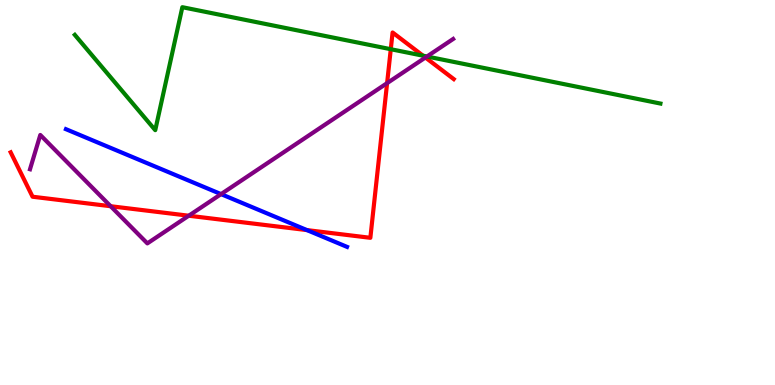[{'lines': ['blue', 'red'], 'intersections': [{'x': 3.96, 'y': 4.02}]}, {'lines': ['green', 'red'], 'intersections': [{'x': 5.04, 'y': 8.72}, {'x': 5.46, 'y': 8.55}]}, {'lines': ['purple', 'red'], 'intersections': [{'x': 1.43, 'y': 4.64}, {'x': 2.44, 'y': 4.4}, {'x': 4.99, 'y': 7.84}, {'x': 5.49, 'y': 8.51}]}, {'lines': ['blue', 'green'], 'intersections': []}, {'lines': ['blue', 'purple'], 'intersections': [{'x': 2.85, 'y': 4.96}]}, {'lines': ['green', 'purple'], 'intersections': [{'x': 5.51, 'y': 8.53}]}]